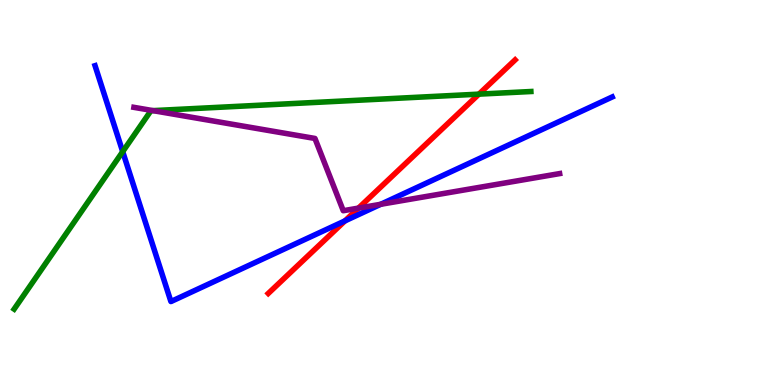[{'lines': ['blue', 'red'], 'intersections': [{'x': 4.45, 'y': 4.26}]}, {'lines': ['green', 'red'], 'intersections': [{'x': 6.18, 'y': 7.55}]}, {'lines': ['purple', 'red'], 'intersections': [{'x': 4.63, 'y': 4.59}]}, {'lines': ['blue', 'green'], 'intersections': [{'x': 1.58, 'y': 6.06}]}, {'lines': ['blue', 'purple'], 'intersections': [{'x': 4.91, 'y': 4.69}]}, {'lines': ['green', 'purple'], 'intersections': [{'x': 1.97, 'y': 7.13}]}]